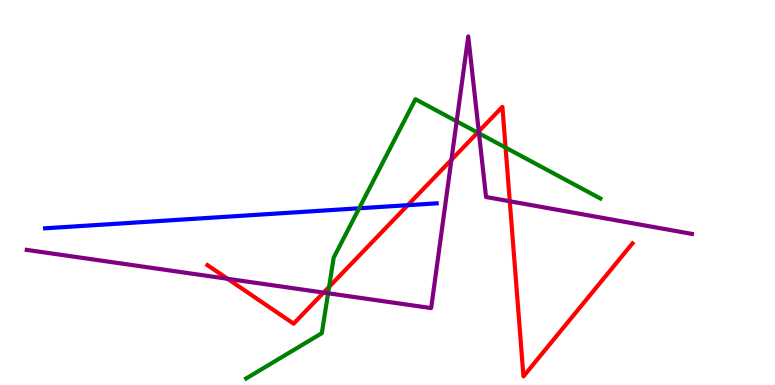[{'lines': ['blue', 'red'], 'intersections': [{'x': 5.26, 'y': 4.67}]}, {'lines': ['green', 'red'], 'intersections': [{'x': 4.25, 'y': 2.55}, {'x': 6.16, 'y': 6.56}, {'x': 6.52, 'y': 6.17}]}, {'lines': ['purple', 'red'], 'intersections': [{'x': 2.94, 'y': 2.76}, {'x': 4.18, 'y': 2.4}, {'x': 5.82, 'y': 5.85}, {'x': 6.18, 'y': 6.59}, {'x': 6.58, 'y': 4.77}]}, {'lines': ['blue', 'green'], 'intersections': [{'x': 4.63, 'y': 4.59}]}, {'lines': ['blue', 'purple'], 'intersections': []}, {'lines': ['green', 'purple'], 'intersections': [{'x': 4.23, 'y': 2.38}, {'x': 5.89, 'y': 6.85}, {'x': 6.18, 'y': 6.54}]}]